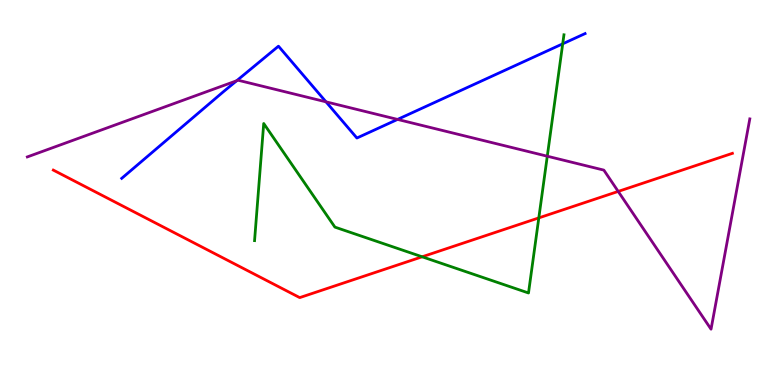[{'lines': ['blue', 'red'], 'intersections': []}, {'lines': ['green', 'red'], 'intersections': [{'x': 5.45, 'y': 3.33}, {'x': 6.95, 'y': 4.34}]}, {'lines': ['purple', 'red'], 'intersections': [{'x': 7.98, 'y': 5.03}]}, {'lines': ['blue', 'green'], 'intersections': [{'x': 7.26, 'y': 8.86}]}, {'lines': ['blue', 'purple'], 'intersections': [{'x': 3.05, 'y': 7.9}, {'x': 4.21, 'y': 7.35}, {'x': 5.13, 'y': 6.9}]}, {'lines': ['green', 'purple'], 'intersections': [{'x': 7.06, 'y': 5.94}]}]